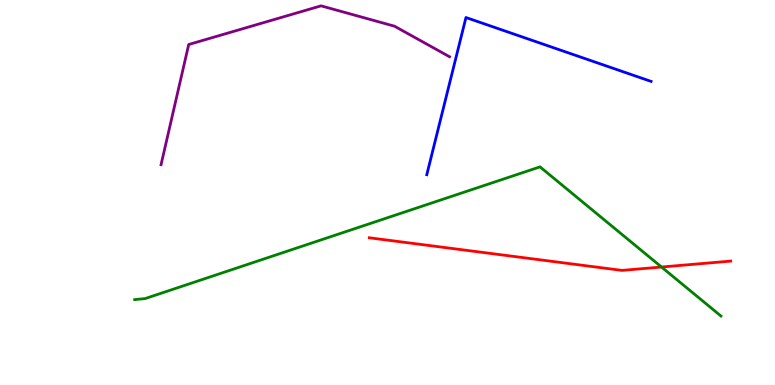[{'lines': ['blue', 'red'], 'intersections': []}, {'lines': ['green', 'red'], 'intersections': [{'x': 8.54, 'y': 3.06}]}, {'lines': ['purple', 'red'], 'intersections': []}, {'lines': ['blue', 'green'], 'intersections': []}, {'lines': ['blue', 'purple'], 'intersections': []}, {'lines': ['green', 'purple'], 'intersections': []}]